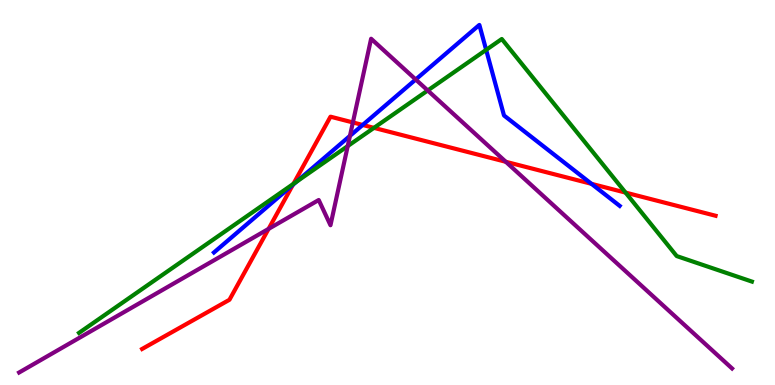[{'lines': ['blue', 'red'], 'intersections': [{'x': 3.78, 'y': 5.2}, {'x': 4.68, 'y': 6.75}, {'x': 7.63, 'y': 5.23}]}, {'lines': ['green', 'red'], 'intersections': [{'x': 3.79, 'y': 5.23}, {'x': 4.83, 'y': 6.68}, {'x': 8.07, 'y': 5.0}]}, {'lines': ['purple', 'red'], 'intersections': [{'x': 3.47, 'y': 4.06}, {'x': 4.55, 'y': 6.82}, {'x': 6.53, 'y': 5.8}]}, {'lines': ['blue', 'green'], 'intersections': [{'x': 3.83, 'y': 5.28}, {'x': 6.27, 'y': 8.7}]}, {'lines': ['blue', 'purple'], 'intersections': [{'x': 4.52, 'y': 6.47}, {'x': 5.36, 'y': 7.94}]}, {'lines': ['green', 'purple'], 'intersections': [{'x': 4.49, 'y': 6.21}, {'x': 5.52, 'y': 7.65}]}]